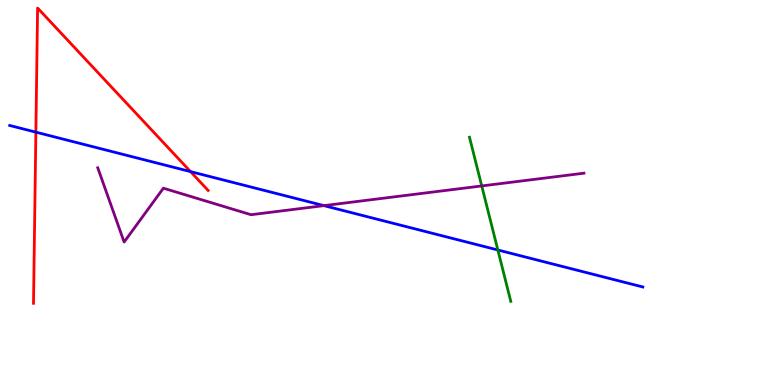[{'lines': ['blue', 'red'], 'intersections': [{'x': 0.463, 'y': 6.57}, {'x': 2.46, 'y': 5.54}]}, {'lines': ['green', 'red'], 'intersections': []}, {'lines': ['purple', 'red'], 'intersections': []}, {'lines': ['blue', 'green'], 'intersections': [{'x': 6.42, 'y': 3.51}]}, {'lines': ['blue', 'purple'], 'intersections': [{'x': 4.18, 'y': 4.66}]}, {'lines': ['green', 'purple'], 'intersections': [{'x': 6.22, 'y': 5.17}]}]